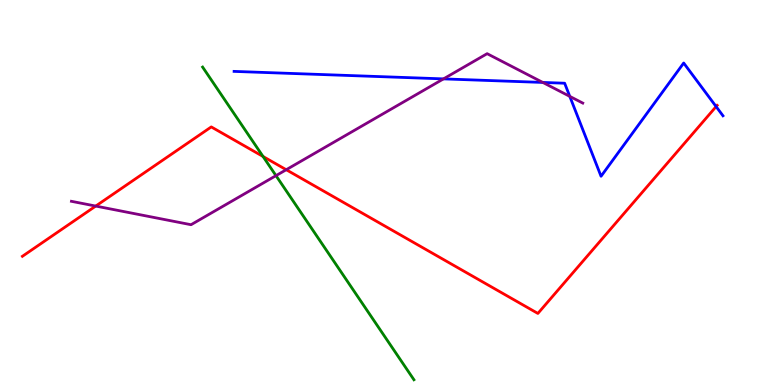[{'lines': ['blue', 'red'], 'intersections': [{'x': 9.24, 'y': 7.23}]}, {'lines': ['green', 'red'], 'intersections': [{'x': 3.39, 'y': 5.94}]}, {'lines': ['purple', 'red'], 'intersections': [{'x': 1.24, 'y': 4.65}, {'x': 3.69, 'y': 5.59}]}, {'lines': ['blue', 'green'], 'intersections': []}, {'lines': ['blue', 'purple'], 'intersections': [{'x': 5.72, 'y': 7.95}, {'x': 7.0, 'y': 7.86}, {'x': 7.35, 'y': 7.5}]}, {'lines': ['green', 'purple'], 'intersections': [{'x': 3.56, 'y': 5.44}]}]